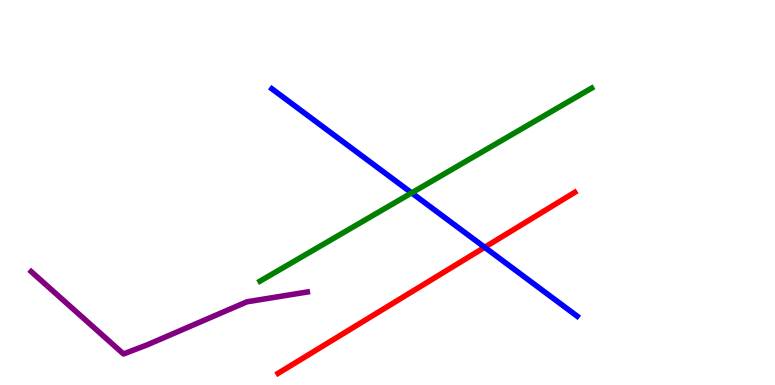[{'lines': ['blue', 'red'], 'intersections': [{'x': 6.25, 'y': 3.58}]}, {'lines': ['green', 'red'], 'intersections': []}, {'lines': ['purple', 'red'], 'intersections': []}, {'lines': ['blue', 'green'], 'intersections': [{'x': 5.31, 'y': 4.99}]}, {'lines': ['blue', 'purple'], 'intersections': []}, {'lines': ['green', 'purple'], 'intersections': []}]